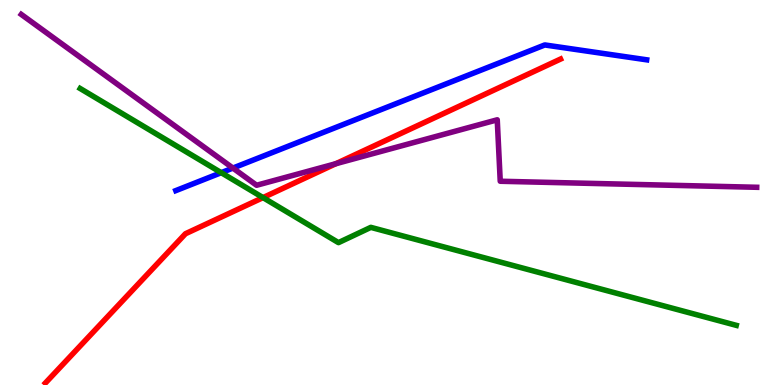[{'lines': ['blue', 'red'], 'intersections': []}, {'lines': ['green', 'red'], 'intersections': [{'x': 3.39, 'y': 4.87}]}, {'lines': ['purple', 'red'], 'intersections': [{'x': 4.33, 'y': 5.75}]}, {'lines': ['blue', 'green'], 'intersections': [{'x': 2.85, 'y': 5.51}]}, {'lines': ['blue', 'purple'], 'intersections': [{'x': 3.01, 'y': 5.63}]}, {'lines': ['green', 'purple'], 'intersections': []}]